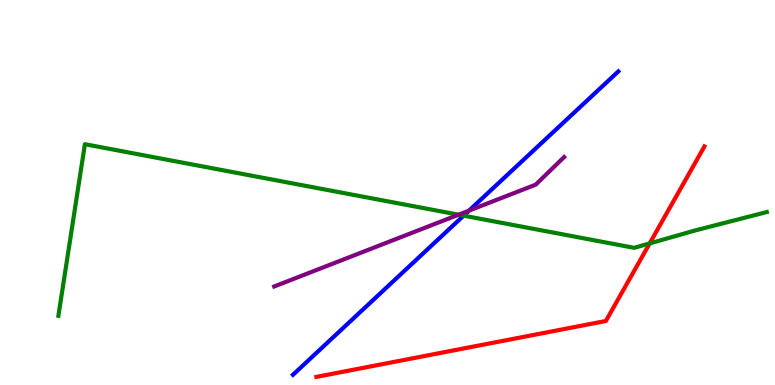[{'lines': ['blue', 'red'], 'intersections': []}, {'lines': ['green', 'red'], 'intersections': [{'x': 8.38, 'y': 3.68}]}, {'lines': ['purple', 'red'], 'intersections': []}, {'lines': ['blue', 'green'], 'intersections': [{'x': 5.98, 'y': 4.4}]}, {'lines': ['blue', 'purple'], 'intersections': [{'x': 6.05, 'y': 4.53}]}, {'lines': ['green', 'purple'], 'intersections': [{'x': 5.92, 'y': 4.42}]}]